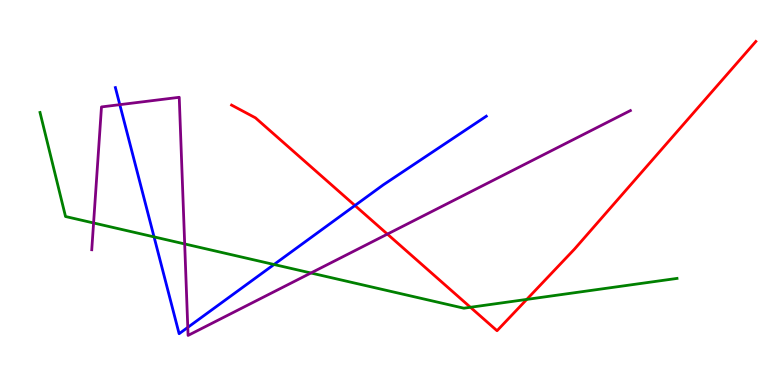[{'lines': ['blue', 'red'], 'intersections': [{'x': 4.58, 'y': 4.66}]}, {'lines': ['green', 'red'], 'intersections': [{'x': 6.07, 'y': 2.02}, {'x': 6.8, 'y': 2.22}]}, {'lines': ['purple', 'red'], 'intersections': [{'x': 5.0, 'y': 3.92}]}, {'lines': ['blue', 'green'], 'intersections': [{'x': 1.99, 'y': 3.85}, {'x': 3.54, 'y': 3.13}]}, {'lines': ['blue', 'purple'], 'intersections': [{'x': 1.55, 'y': 7.28}, {'x': 2.42, 'y': 1.5}]}, {'lines': ['green', 'purple'], 'intersections': [{'x': 1.21, 'y': 4.21}, {'x': 2.38, 'y': 3.66}, {'x': 4.01, 'y': 2.91}]}]